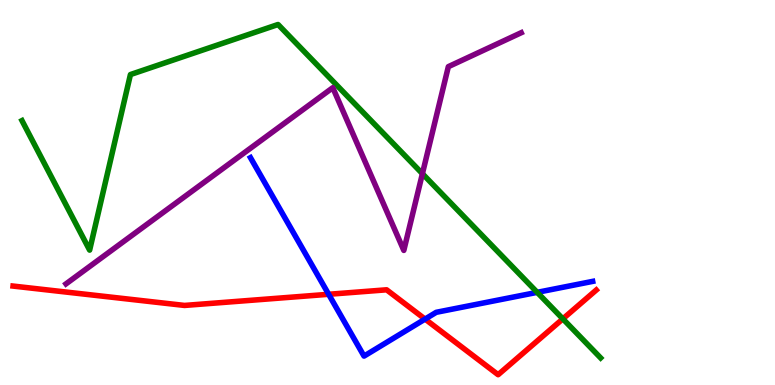[{'lines': ['blue', 'red'], 'intersections': [{'x': 4.24, 'y': 2.36}, {'x': 5.48, 'y': 1.71}]}, {'lines': ['green', 'red'], 'intersections': [{'x': 7.26, 'y': 1.72}]}, {'lines': ['purple', 'red'], 'intersections': []}, {'lines': ['blue', 'green'], 'intersections': [{'x': 6.93, 'y': 2.41}]}, {'lines': ['blue', 'purple'], 'intersections': []}, {'lines': ['green', 'purple'], 'intersections': [{'x': 5.45, 'y': 5.49}]}]